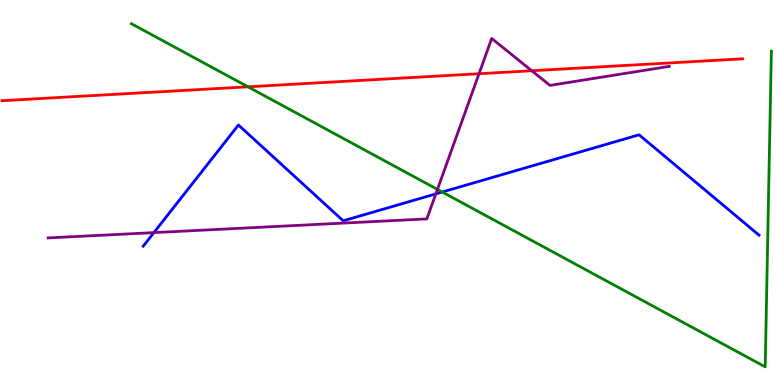[{'lines': ['blue', 'red'], 'intersections': []}, {'lines': ['green', 'red'], 'intersections': [{'x': 3.2, 'y': 7.75}]}, {'lines': ['purple', 'red'], 'intersections': [{'x': 6.18, 'y': 8.08}, {'x': 6.86, 'y': 8.16}]}, {'lines': ['blue', 'green'], 'intersections': [{'x': 5.71, 'y': 5.01}]}, {'lines': ['blue', 'purple'], 'intersections': [{'x': 1.99, 'y': 3.96}, {'x': 5.62, 'y': 4.96}]}, {'lines': ['green', 'purple'], 'intersections': [{'x': 5.64, 'y': 5.08}]}]